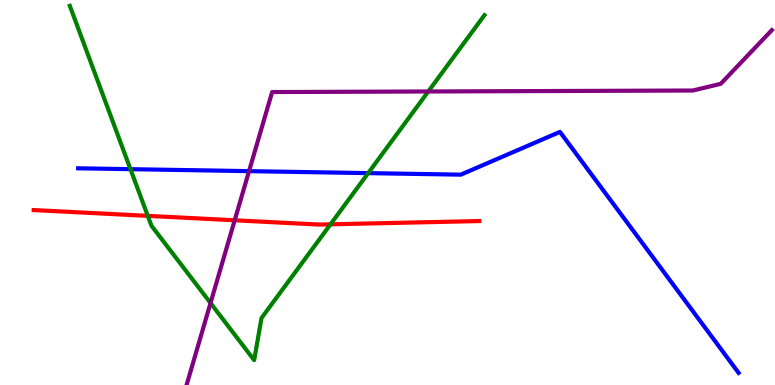[{'lines': ['blue', 'red'], 'intersections': []}, {'lines': ['green', 'red'], 'intersections': [{'x': 1.91, 'y': 4.39}, {'x': 4.26, 'y': 4.17}]}, {'lines': ['purple', 'red'], 'intersections': [{'x': 3.03, 'y': 4.28}]}, {'lines': ['blue', 'green'], 'intersections': [{'x': 1.68, 'y': 5.61}, {'x': 4.75, 'y': 5.5}]}, {'lines': ['blue', 'purple'], 'intersections': [{'x': 3.21, 'y': 5.55}]}, {'lines': ['green', 'purple'], 'intersections': [{'x': 2.72, 'y': 2.13}, {'x': 5.53, 'y': 7.62}]}]